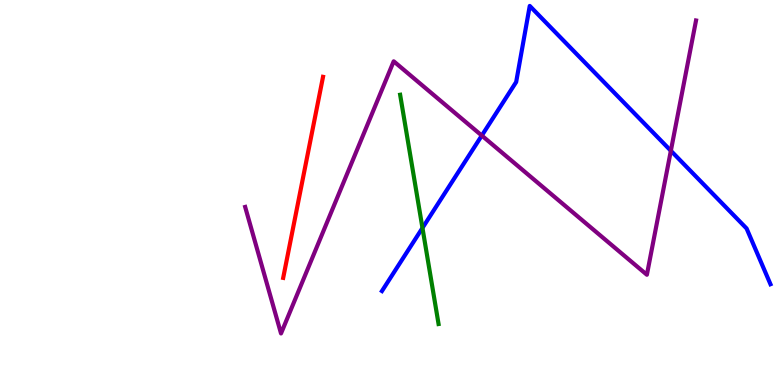[{'lines': ['blue', 'red'], 'intersections': []}, {'lines': ['green', 'red'], 'intersections': []}, {'lines': ['purple', 'red'], 'intersections': []}, {'lines': ['blue', 'green'], 'intersections': [{'x': 5.45, 'y': 4.08}]}, {'lines': ['blue', 'purple'], 'intersections': [{'x': 6.22, 'y': 6.48}, {'x': 8.66, 'y': 6.08}]}, {'lines': ['green', 'purple'], 'intersections': []}]